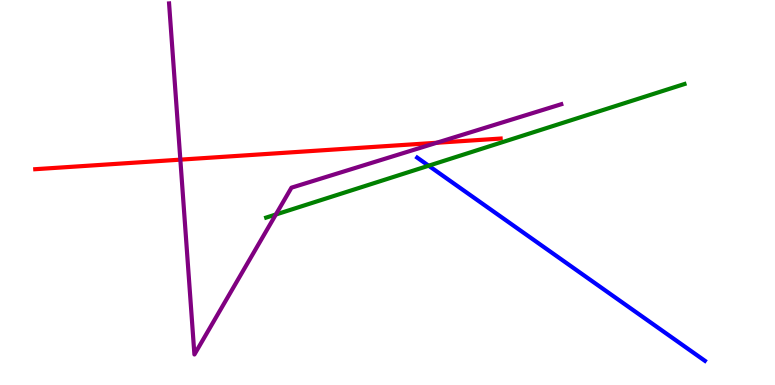[{'lines': ['blue', 'red'], 'intersections': []}, {'lines': ['green', 'red'], 'intersections': []}, {'lines': ['purple', 'red'], 'intersections': [{'x': 2.33, 'y': 5.85}, {'x': 5.63, 'y': 6.29}]}, {'lines': ['blue', 'green'], 'intersections': [{'x': 5.53, 'y': 5.7}]}, {'lines': ['blue', 'purple'], 'intersections': []}, {'lines': ['green', 'purple'], 'intersections': [{'x': 3.56, 'y': 4.43}]}]